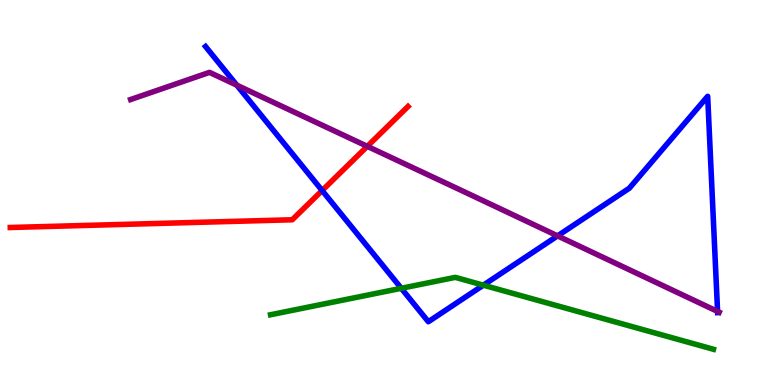[{'lines': ['blue', 'red'], 'intersections': [{'x': 4.16, 'y': 5.05}]}, {'lines': ['green', 'red'], 'intersections': []}, {'lines': ['purple', 'red'], 'intersections': [{'x': 4.74, 'y': 6.2}]}, {'lines': ['blue', 'green'], 'intersections': [{'x': 5.18, 'y': 2.51}, {'x': 6.24, 'y': 2.59}]}, {'lines': ['blue', 'purple'], 'intersections': [{'x': 3.06, 'y': 7.79}, {'x': 7.19, 'y': 3.87}, {'x': 9.26, 'y': 1.91}]}, {'lines': ['green', 'purple'], 'intersections': []}]